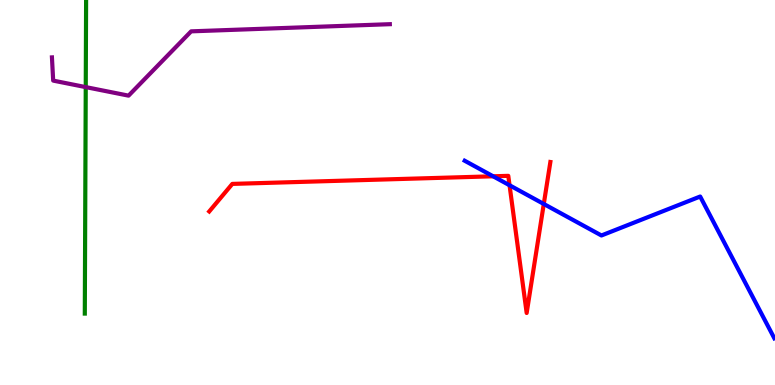[{'lines': ['blue', 'red'], 'intersections': [{'x': 6.36, 'y': 5.42}, {'x': 6.57, 'y': 5.19}, {'x': 7.02, 'y': 4.7}]}, {'lines': ['green', 'red'], 'intersections': []}, {'lines': ['purple', 'red'], 'intersections': []}, {'lines': ['blue', 'green'], 'intersections': []}, {'lines': ['blue', 'purple'], 'intersections': []}, {'lines': ['green', 'purple'], 'intersections': [{'x': 1.11, 'y': 7.74}]}]